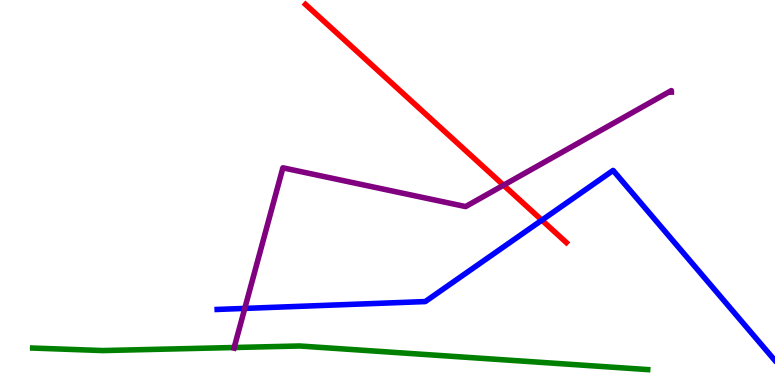[{'lines': ['blue', 'red'], 'intersections': [{'x': 6.99, 'y': 4.28}]}, {'lines': ['green', 'red'], 'intersections': []}, {'lines': ['purple', 'red'], 'intersections': [{'x': 6.5, 'y': 5.19}]}, {'lines': ['blue', 'green'], 'intersections': []}, {'lines': ['blue', 'purple'], 'intersections': [{'x': 3.16, 'y': 1.99}]}, {'lines': ['green', 'purple'], 'intersections': [{'x': 3.02, 'y': 0.974}]}]